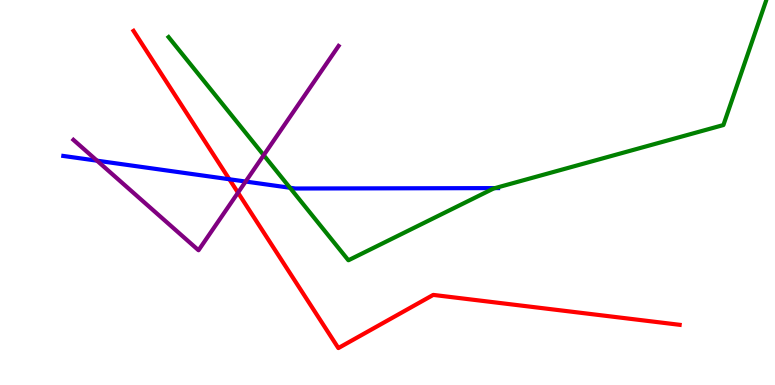[{'lines': ['blue', 'red'], 'intersections': [{'x': 2.96, 'y': 5.34}]}, {'lines': ['green', 'red'], 'intersections': []}, {'lines': ['purple', 'red'], 'intersections': [{'x': 3.07, 'y': 5.0}]}, {'lines': ['blue', 'green'], 'intersections': [{'x': 3.74, 'y': 5.12}, {'x': 6.39, 'y': 5.11}]}, {'lines': ['blue', 'purple'], 'intersections': [{'x': 1.25, 'y': 5.83}, {'x': 3.17, 'y': 5.28}]}, {'lines': ['green', 'purple'], 'intersections': [{'x': 3.4, 'y': 5.97}]}]